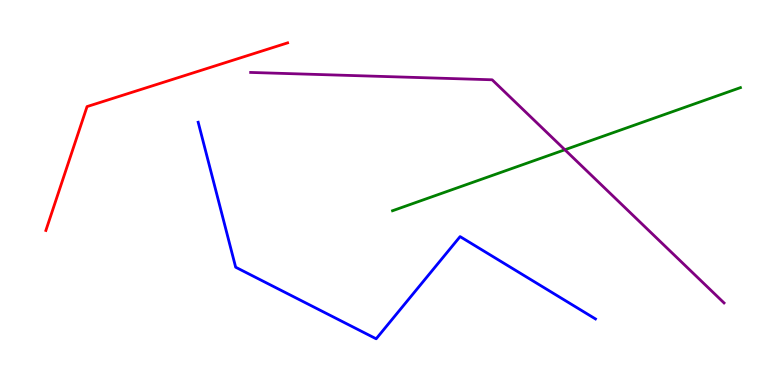[{'lines': ['blue', 'red'], 'intersections': []}, {'lines': ['green', 'red'], 'intersections': []}, {'lines': ['purple', 'red'], 'intersections': []}, {'lines': ['blue', 'green'], 'intersections': []}, {'lines': ['blue', 'purple'], 'intersections': []}, {'lines': ['green', 'purple'], 'intersections': [{'x': 7.29, 'y': 6.11}]}]